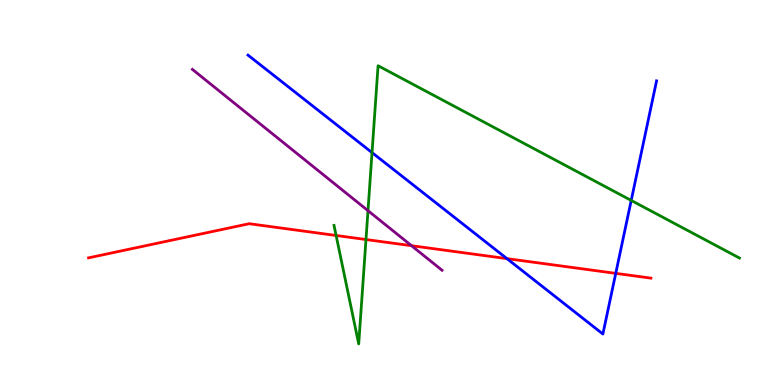[{'lines': ['blue', 'red'], 'intersections': [{'x': 6.54, 'y': 3.28}, {'x': 7.95, 'y': 2.9}]}, {'lines': ['green', 'red'], 'intersections': [{'x': 4.34, 'y': 3.88}, {'x': 4.72, 'y': 3.78}]}, {'lines': ['purple', 'red'], 'intersections': [{'x': 5.31, 'y': 3.62}]}, {'lines': ['blue', 'green'], 'intersections': [{'x': 4.8, 'y': 6.04}, {'x': 8.14, 'y': 4.79}]}, {'lines': ['blue', 'purple'], 'intersections': []}, {'lines': ['green', 'purple'], 'intersections': [{'x': 4.75, 'y': 4.53}]}]